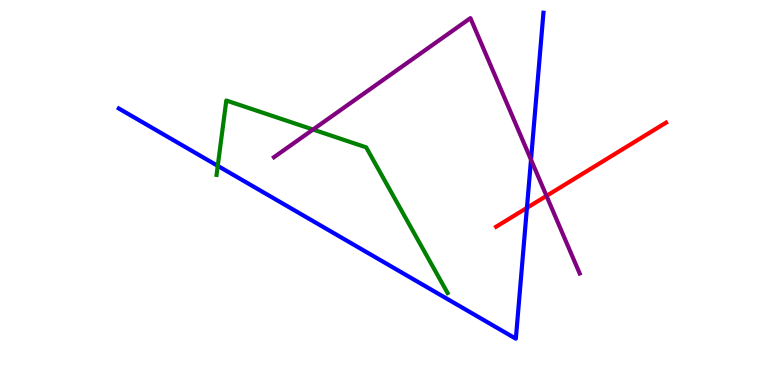[{'lines': ['blue', 'red'], 'intersections': [{'x': 6.8, 'y': 4.6}]}, {'lines': ['green', 'red'], 'intersections': []}, {'lines': ['purple', 'red'], 'intersections': [{'x': 7.05, 'y': 4.91}]}, {'lines': ['blue', 'green'], 'intersections': [{'x': 2.81, 'y': 5.69}]}, {'lines': ['blue', 'purple'], 'intersections': [{'x': 6.85, 'y': 5.85}]}, {'lines': ['green', 'purple'], 'intersections': [{'x': 4.04, 'y': 6.64}]}]